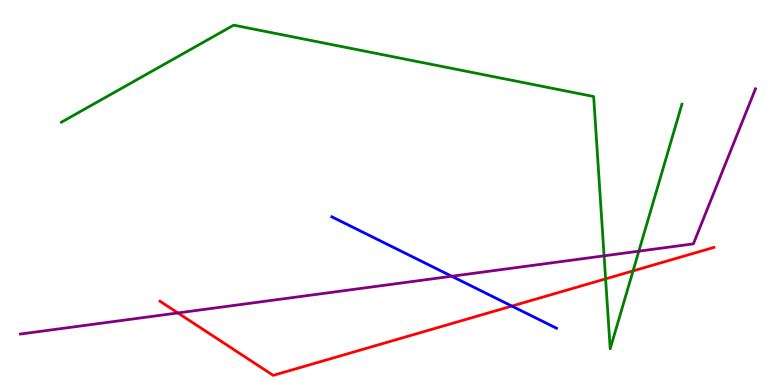[{'lines': ['blue', 'red'], 'intersections': [{'x': 6.6, 'y': 2.05}]}, {'lines': ['green', 'red'], 'intersections': [{'x': 7.81, 'y': 2.76}, {'x': 8.17, 'y': 2.96}]}, {'lines': ['purple', 'red'], 'intersections': [{'x': 2.3, 'y': 1.87}]}, {'lines': ['blue', 'green'], 'intersections': []}, {'lines': ['blue', 'purple'], 'intersections': [{'x': 5.83, 'y': 2.82}]}, {'lines': ['green', 'purple'], 'intersections': [{'x': 7.79, 'y': 3.36}, {'x': 8.24, 'y': 3.48}]}]